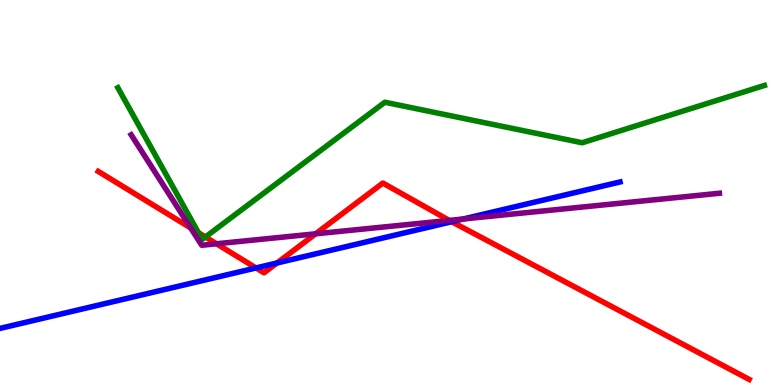[{'lines': ['blue', 'red'], 'intersections': [{'x': 3.3, 'y': 3.04}, {'x': 3.57, 'y': 3.17}, {'x': 5.83, 'y': 4.24}]}, {'lines': ['green', 'red'], 'intersections': [{'x': 2.56, 'y': 3.96}, {'x': 2.65, 'y': 3.84}]}, {'lines': ['purple', 'red'], 'intersections': [{'x': 2.46, 'y': 4.08}, {'x': 2.79, 'y': 3.67}, {'x': 4.07, 'y': 3.93}, {'x': 5.8, 'y': 4.28}]}, {'lines': ['blue', 'green'], 'intersections': []}, {'lines': ['blue', 'purple'], 'intersections': [{'x': 5.98, 'y': 4.31}]}, {'lines': ['green', 'purple'], 'intersections': []}]